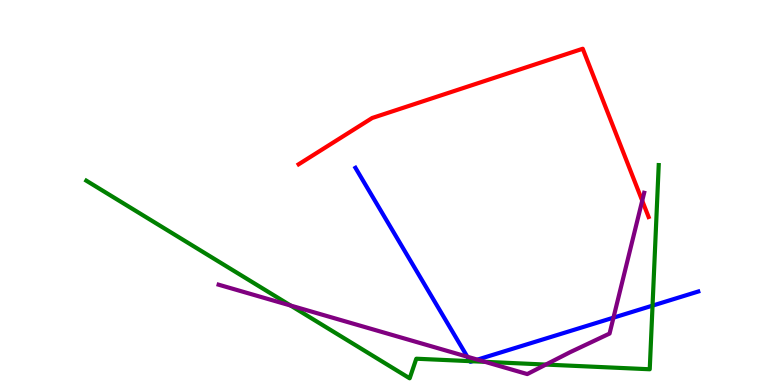[{'lines': ['blue', 'red'], 'intersections': []}, {'lines': ['green', 'red'], 'intersections': []}, {'lines': ['purple', 'red'], 'intersections': [{'x': 8.29, 'y': 4.79}]}, {'lines': ['blue', 'green'], 'intersections': [{'x': 6.06, 'y': 0.62}, {'x': 6.09, 'y': 0.617}, {'x': 8.42, 'y': 2.06}]}, {'lines': ['blue', 'purple'], 'intersections': [{'x': 6.03, 'y': 0.735}, {'x': 6.16, 'y': 0.659}, {'x': 7.92, 'y': 1.75}]}, {'lines': ['green', 'purple'], 'intersections': [{'x': 3.75, 'y': 2.06}, {'x': 6.26, 'y': 0.602}, {'x': 7.04, 'y': 0.531}]}]